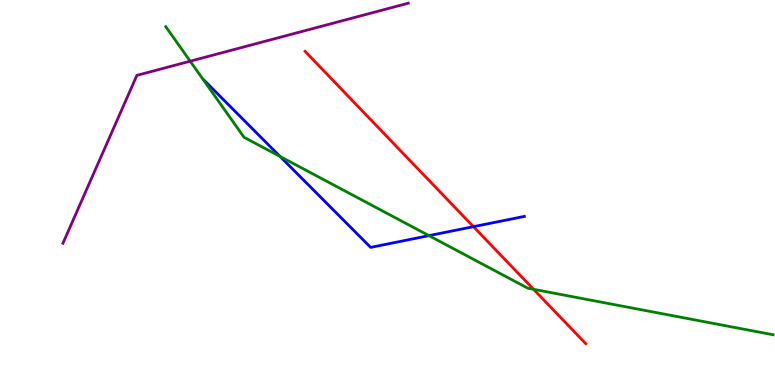[{'lines': ['blue', 'red'], 'intersections': [{'x': 6.11, 'y': 4.11}]}, {'lines': ['green', 'red'], 'intersections': [{'x': 6.88, 'y': 2.49}]}, {'lines': ['purple', 'red'], 'intersections': []}, {'lines': ['blue', 'green'], 'intersections': [{'x': 3.61, 'y': 5.94}, {'x': 5.53, 'y': 3.88}]}, {'lines': ['blue', 'purple'], 'intersections': []}, {'lines': ['green', 'purple'], 'intersections': [{'x': 2.45, 'y': 8.41}]}]